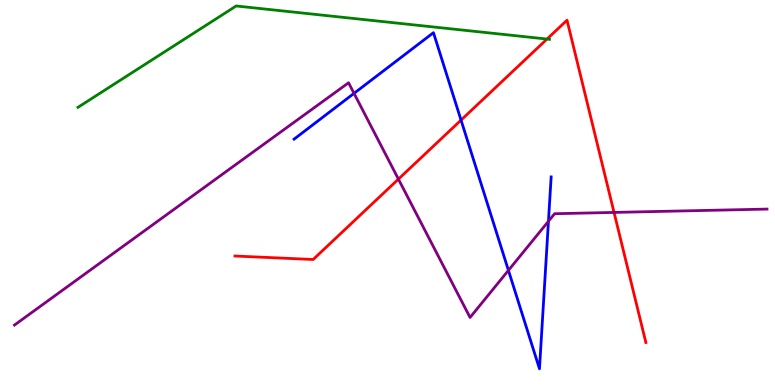[{'lines': ['blue', 'red'], 'intersections': [{'x': 5.95, 'y': 6.88}]}, {'lines': ['green', 'red'], 'intersections': [{'x': 7.06, 'y': 8.99}]}, {'lines': ['purple', 'red'], 'intersections': [{'x': 5.14, 'y': 5.35}, {'x': 7.92, 'y': 4.48}]}, {'lines': ['blue', 'green'], 'intersections': []}, {'lines': ['blue', 'purple'], 'intersections': [{'x': 4.57, 'y': 7.58}, {'x': 6.56, 'y': 2.98}, {'x': 7.08, 'y': 4.25}]}, {'lines': ['green', 'purple'], 'intersections': []}]